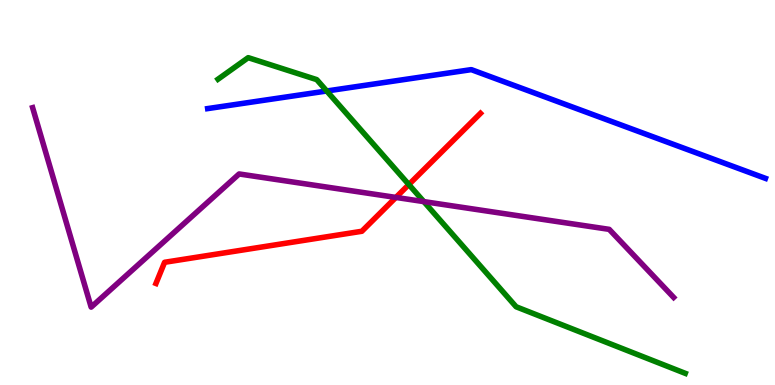[{'lines': ['blue', 'red'], 'intersections': []}, {'lines': ['green', 'red'], 'intersections': [{'x': 5.28, 'y': 5.21}]}, {'lines': ['purple', 'red'], 'intersections': [{'x': 5.11, 'y': 4.87}]}, {'lines': ['blue', 'green'], 'intersections': [{'x': 4.22, 'y': 7.64}]}, {'lines': ['blue', 'purple'], 'intersections': []}, {'lines': ['green', 'purple'], 'intersections': [{'x': 5.47, 'y': 4.76}]}]